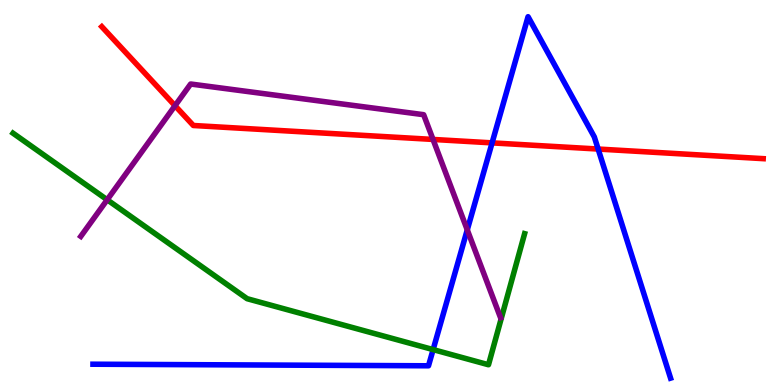[{'lines': ['blue', 'red'], 'intersections': [{'x': 6.35, 'y': 6.29}, {'x': 7.72, 'y': 6.13}]}, {'lines': ['green', 'red'], 'intersections': []}, {'lines': ['purple', 'red'], 'intersections': [{'x': 2.26, 'y': 7.25}, {'x': 5.59, 'y': 6.38}]}, {'lines': ['blue', 'green'], 'intersections': [{'x': 5.59, 'y': 0.92}]}, {'lines': ['blue', 'purple'], 'intersections': [{'x': 6.03, 'y': 4.03}]}, {'lines': ['green', 'purple'], 'intersections': [{'x': 1.38, 'y': 4.81}]}]